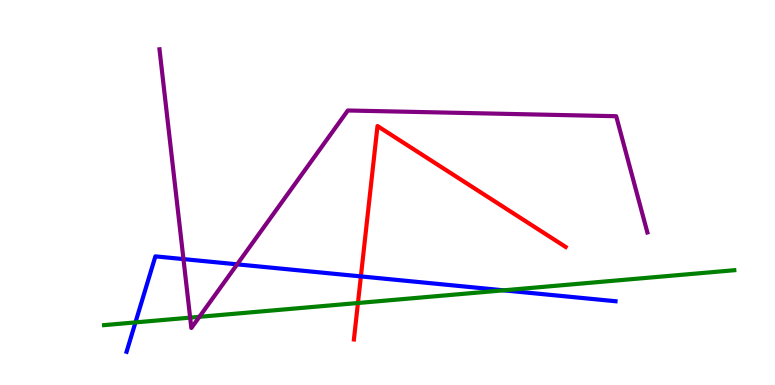[{'lines': ['blue', 'red'], 'intersections': [{'x': 4.66, 'y': 2.82}]}, {'lines': ['green', 'red'], 'intersections': [{'x': 4.62, 'y': 2.13}]}, {'lines': ['purple', 'red'], 'intersections': []}, {'lines': ['blue', 'green'], 'intersections': [{'x': 1.75, 'y': 1.63}, {'x': 6.5, 'y': 2.46}]}, {'lines': ['blue', 'purple'], 'intersections': [{'x': 2.37, 'y': 3.27}, {'x': 3.06, 'y': 3.13}]}, {'lines': ['green', 'purple'], 'intersections': [{'x': 2.45, 'y': 1.75}, {'x': 2.57, 'y': 1.77}]}]